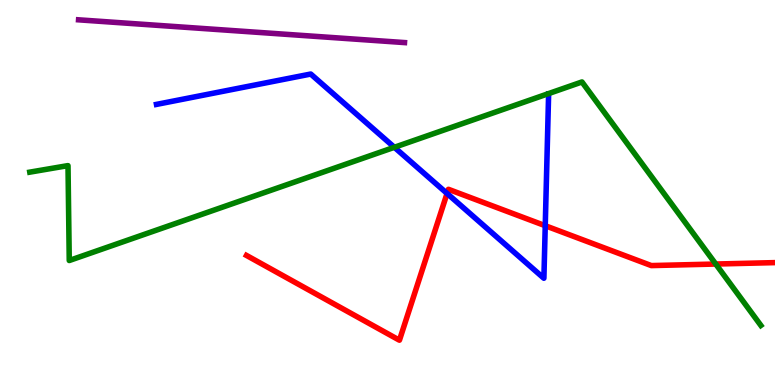[{'lines': ['blue', 'red'], 'intersections': [{'x': 5.77, 'y': 4.98}, {'x': 7.04, 'y': 4.14}]}, {'lines': ['green', 'red'], 'intersections': [{'x': 9.24, 'y': 3.14}]}, {'lines': ['purple', 'red'], 'intersections': []}, {'lines': ['blue', 'green'], 'intersections': [{'x': 5.09, 'y': 6.17}]}, {'lines': ['blue', 'purple'], 'intersections': []}, {'lines': ['green', 'purple'], 'intersections': []}]